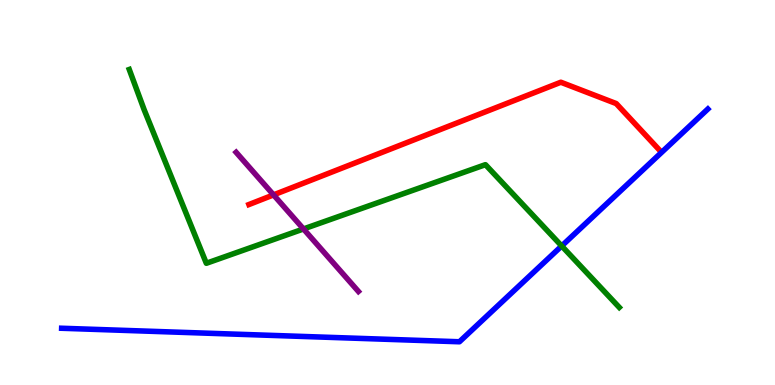[{'lines': ['blue', 'red'], 'intersections': []}, {'lines': ['green', 'red'], 'intersections': []}, {'lines': ['purple', 'red'], 'intersections': [{'x': 3.53, 'y': 4.94}]}, {'lines': ['blue', 'green'], 'intersections': [{'x': 7.25, 'y': 3.61}]}, {'lines': ['blue', 'purple'], 'intersections': []}, {'lines': ['green', 'purple'], 'intersections': [{'x': 3.92, 'y': 4.05}]}]